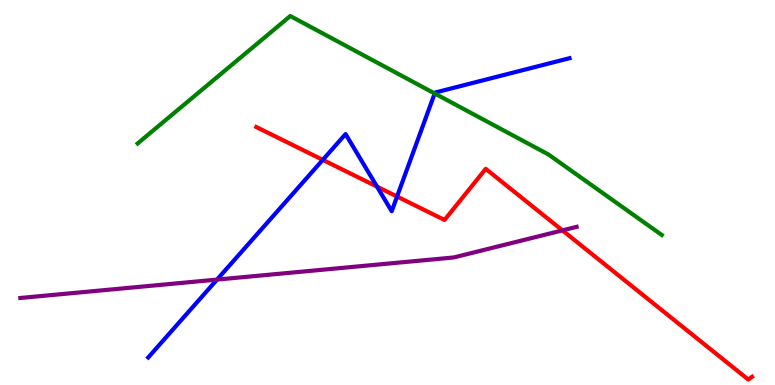[{'lines': ['blue', 'red'], 'intersections': [{'x': 4.17, 'y': 5.85}, {'x': 4.86, 'y': 5.15}, {'x': 5.12, 'y': 4.9}]}, {'lines': ['green', 'red'], 'intersections': []}, {'lines': ['purple', 'red'], 'intersections': [{'x': 7.26, 'y': 4.02}]}, {'lines': ['blue', 'green'], 'intersections': [{'x': 5.61, 'y': 7.57}]}, {'lines': ['blue', 'purple'], 'intersections': [{'x': 2.8, 'y': 2.74}]}, {'lines': ['green', 'purple'], 'intersections': []}]